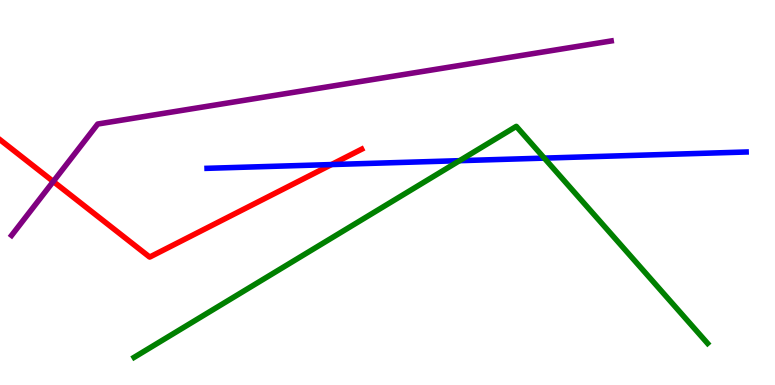[{'lines': ['blue', 'red'], 'intersections': [{'x': 4.28, 'y': 5.73}]}, {'lines': ['green', 'red'], 'intersections': []}, {'lines': ['purple', 'red'], 'intersections': [{'x': 0.687, 'y': 5.29}]}, {'lines': ['blue', 'green'], 'intersections': [{'x': 5.93, 'y': 5.83}, {'x': 7.02, 'y': 5.89}]}, {'lines': ['blue', 'purple'], 'intersections': []}, {'lines': ['green', 'purple'], 'intersections': []}]